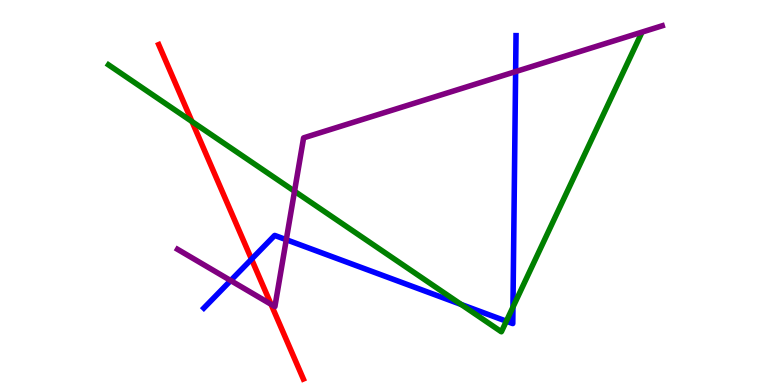[{'lines': ['blue', 'red'], 'intersections': [{'x': 3.25, 'y': 3.27}]}, {'lines': ['green', 'red'], 'intersections': [{'x': 2.48, 'y': 6.84}]}, {'lines': ['purple', 'red'], 'intersections': [{'x': 3.5, 'y': 2.1}]}, {'lines': ['blue', 'green'], 'intersections': [{'x': 5.95, 'y': 2.09}, {'x': 6.53, 'y': 1.66}, {'x': 6.62, 'y': 2.02}]}, {'lines': ['blue', 'purple'], 'intersections': [{'x': 2.98, 'y': 2.71}, {'x': 3.69, 'y': 3.77}, {'x': 6.65, 'y': 8.14}]}, {'lines': ['green', 'purple'], 'intersections': [{'x': 3.8, 'y': 5.03}]}]